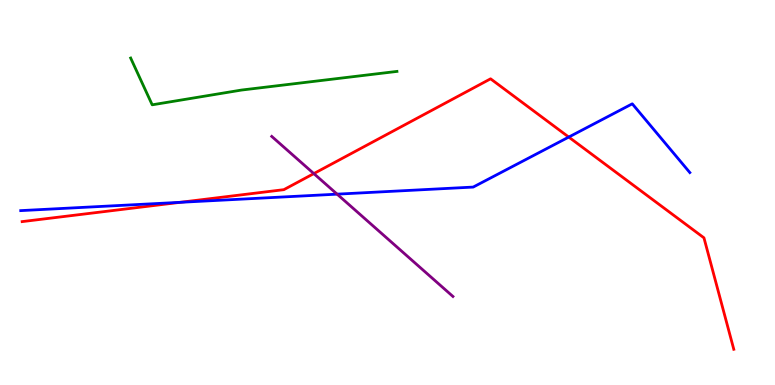[{'lines': ['blue', 'red'], 'intersections': [{'x': 2.32, 'y': 4.74}, {'x': 7.34, 'y': 6.44}]}, {'lines': ['green', 'red'], 'intersections': []}, {'lines': ['purple', 'red'], 'intersections': [{'x': 4.05, 'y': 5.49}]}, {'lines': ['blue', 'green'], 'intersections': []}, {'lines': ['blue', 'purple'], 'intersections': [{'x': 4.35, 'y': 4.96}]}, {'lines': ['green', 'purple'], 'intersections': []}]